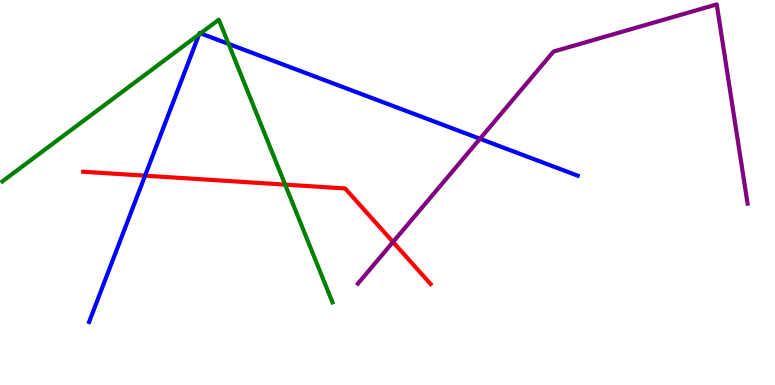[{'lines': ['blue', 'red'], 'intersections': [{'x': 1.87, 'y': 5.44}]}, {'lines': ['green', 'red'], 'intersections': [{'x': 3.68, 'y': 5.2}]}, {'lines': ['purple', 'red'], 'intersections': [{'x': 5.07, 'y': 3.71}]}, {'lines': ['blue', 'green'], 'intersections': [{'x': 2.57, 'y': 9.11}, {'x': 2.59, 'y': 9.13}, {'x': 2.95, 'y': 8.86}]}, {'lines': ['blue', 'purple'], 'intersections': [{'x': 6.19, 'y': 6.4}]}, {'lines': ['green', 'purple'], 'intersections': []}]